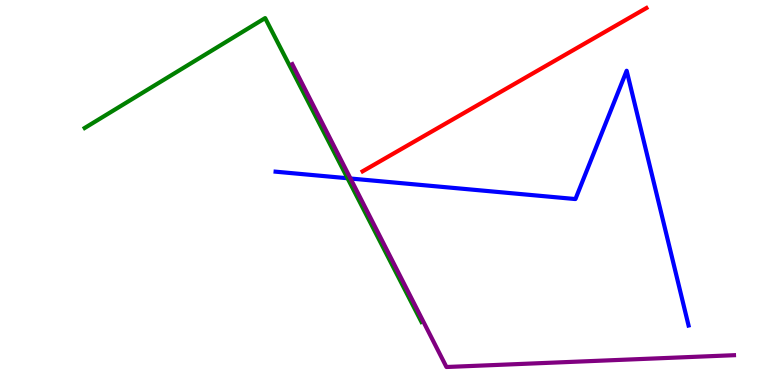[{'lines': ['blue', 'red'], 'intersections': []}, {'lines': ['green', 'red'], 'intersections': []}, {'lines': ['purple', 'red'], 'intersections': []}, {'lines': ['blue', 'green'], 'intersections': [{'x': 4.48, 'y': 5.37}]}, {'lines': ['blue', 'purple'], 'intersections': [{'x': 4.52, 'y': 5.36}]}, {'lines': ['green', 'purple'], 'intersections': []}]